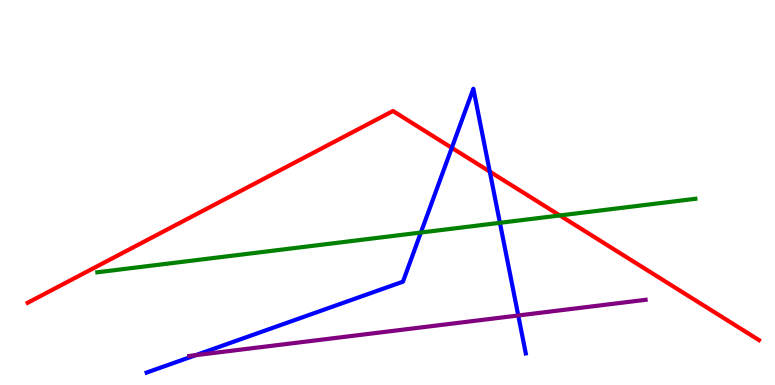[{'lines': ['blue', 'red'], 'intersections': [{'x': 5.83, 'y': 6.16}, {'x': 6.32, 'y': 5.54}]}, {'lines': ['green', 'red'], 'intersections': [{'x': 7.22, 'y': 4.4}]}, {'lines': ['purple', 'red'], 'intersections': []}, {'lines': ['blue', 'green'], 'intersections': [{'x': 5.43, 'y': 3.96}, {'x': 6.45, 'y': 4.21}]}, {'lines': ['blue', 'purple'], 'intersections': [{'x': 2.53, 'y': 0.775}, {'x': 6.69, 'y': 1.81}]}, {'lines': ['green', 'purple'], 'intersections': []}]